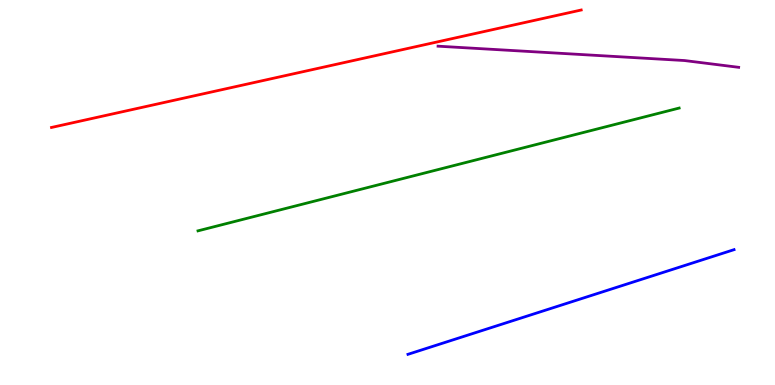[{'lines': ['blue', 'red'], 'intersections': []}, {'lines': ['green', 'red'], 'intersections': []}, {'lines': ['purple', 'red'], 'intersections': []}, {'lines': ['blue', 'green'], 'intersections': []}, {'lines': ['blue', 'purple'], 'intersections': []}, {'lines': ['green', 'purple'], 'intersections': []}]